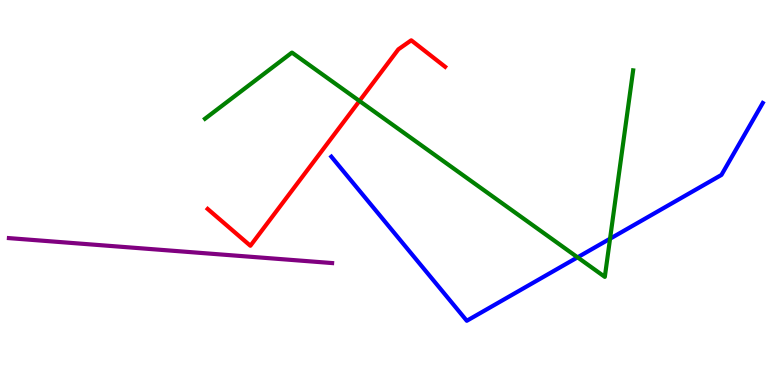[{'lines': ['blue', 'red'], 'intersections': []}, {'lines': ['green', 'red'], 'intersections': [{'x': 4.64, 'y': 7.38}]}, {'lines': ['purple', 'red'], 'intersections': []}, {'lines': ['blue', 'green'], 'intersections': [{'x': 7.45, 'y': 3.32}, {'x': 7.87, 'y': 3.8}]}, {'lines': ['blue', 'purple'], 'intersections': []}, {'lines': ['green', 'purple'], 'intersections': []}]